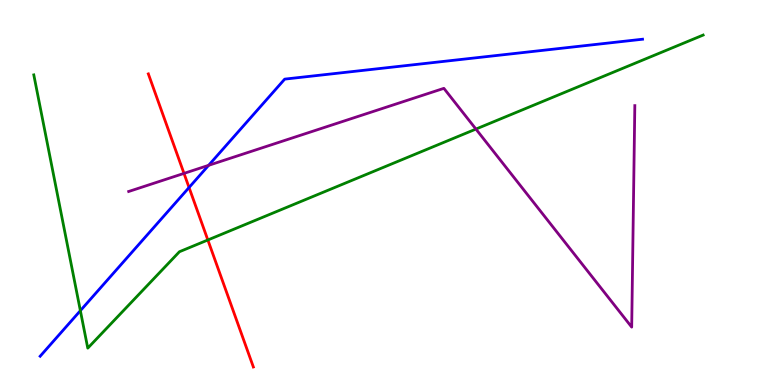[{'lines': ['blue', 'red'], 'intersections': [{'x': 2.44, 'y': 5.13}]}, {'lines': ['green', 'red'], 'intersections': [{'x': 2.68, 'y': 3.77}]}, {'lines': ['purple', 'red'], 'intersections': [{'x': 2.37, 'y': 5.5}]}, {'lines': ['blue', 'green'], 'intersections': [{'x': 1.04, 'y': 1.93}]}, {'lines': ['blue', 'purple'], 'intersections': [{'x': 2.69, 'y': 5.71}]}, {'lines': ['green', 'purple'], 'intersections': [{'x': 6.14, 'y': 6.65}]}]